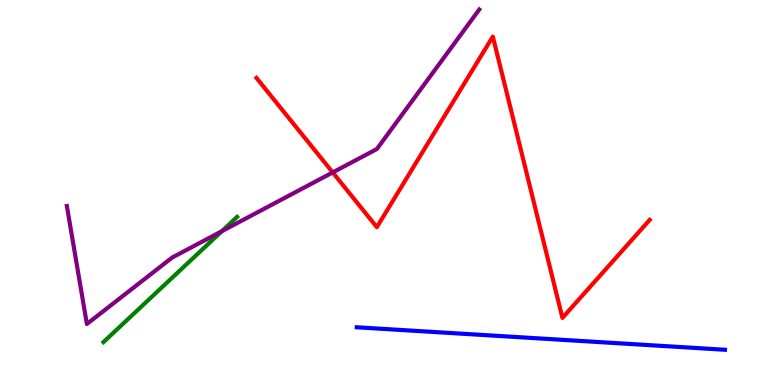[{'lines': ['blue', 'red'], 'intersections': []}, {'lines': ['green', 'red'], 'intersections': []}, {'lines': ['purple', 'red'], 'intersections': [{'x': 4.29, 'y': 5.52}]}, {'lines': ['blue', 'green'], 'intersections': []}, {'lines': ['blue', 'purple'], 'intersections': []}, {'lines': ['green', 'purple'], 'intersections': [{'x': 2.86, 'y': 3.99}]}]